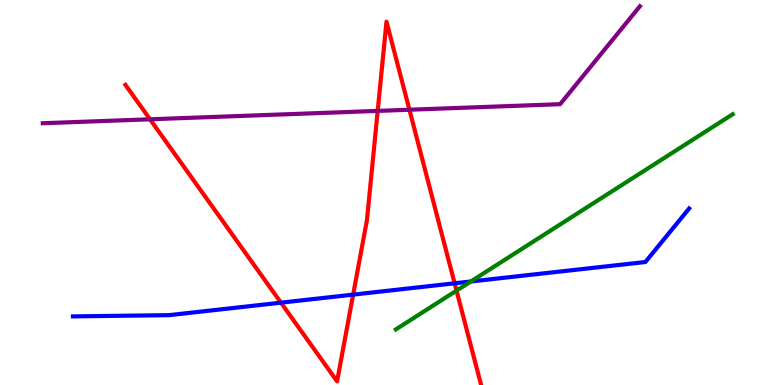[{'lines': ['blue', 'red'], 'intersections': [{'x': 3.63, 'y': 2.14}, {'x': 4.56, 'y': 2.35}, {'x': 5.87, 'y': 2.64}]}, {'lines': ['green', 'red'], 'intersections': [{'x': 5.89, 'y': 2.45}]}, {'lines': ['purple', 'red'], 'intersections': [{'x': 1.94, 'y': 6.9}, {'x': 4.87, 'y': 7.12}, {'x': 5.28, 'y': 7.15}]}, {'lines': ['blue', 'green'], 'intersections': [{'x': 6.08, 'y': 2.69}]}, {'lines': ['blue', 'purple'], 'intersections': []}, {'lines': ['green', 'purple'], 'intersections': []}]